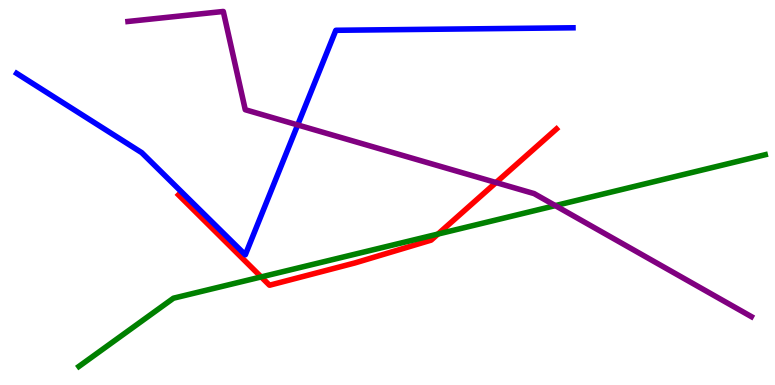[{'lines': ['blue', 'red'], 'intersections': []}, {'lines': ['green', 'red'], 'intersections': [{'x': 3.37, 'y': 2.81}, {'x': 5.65, 'y': 3.92}]}, {'lines': ['purple', 'red'], 'intersections': [{'x': 6.4, 'y': 5.26}]}, {'lines': ['blue', 'green'], 'intersections': []}, {'lines': ['blue', 'purple'], 'intersections': [{'x': 3.84, 'y': 6.75}]}, {'lines': ['green', 'purple'], 'intersections': [{'x': 7.17, 'y': 4.66}]}]